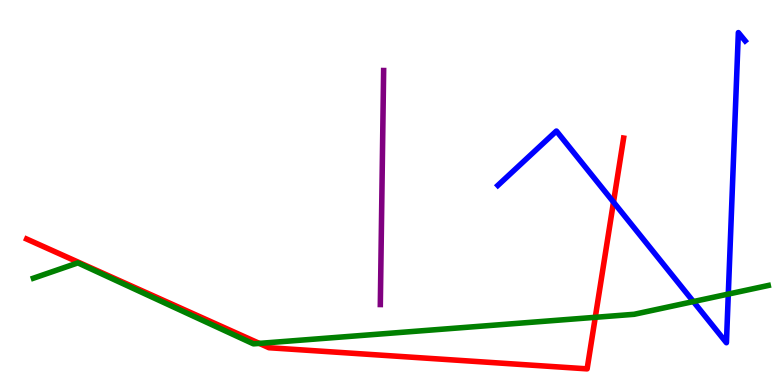[{'lines': ['blue', 'red'], 'intersections': [{'x': 7.92, 'y': 4.75}]}, {'lines': ['green', 'red'], 'intersections': [{'x': 3.35, 'y': 1.08}, {'x': 7.68, 'y': 1.76}]}, {'lines': ['purple', 'red'], 'intersections': []}, {'lines': ['blue', 'green'], 'intersections': [{'x': 8.95, 'y': 2.17}, {'x': 9.4, 'y': 2.36}]}, {'lines': ['blue', 'purple'], 'intersections': []}, {'lines': ['green', 'purple'], 'intersections': []}]